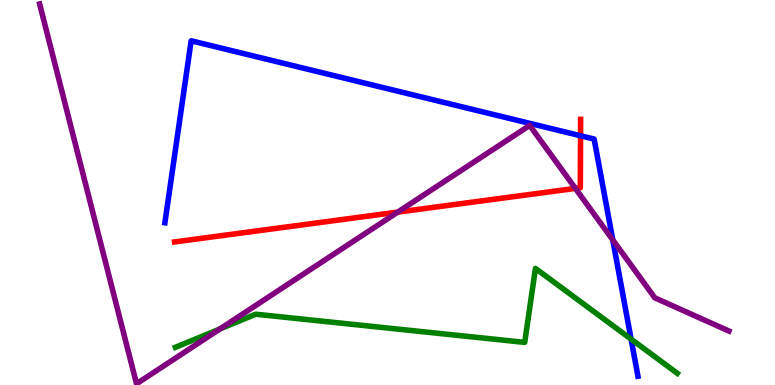[{'lines': ['blue', 'red'], 'intersections': [{'x': 7.49, 'y': 6.47}]}, {'lines': ['green', 'red'], 'intersections': []}, {'lines': ['purple', 'red'], 'intersections': [{'x': 5.13, 'y': 4.49}, {'x': 7.42, 'y': 5.11}]}, {'lines': ['blue', 'green'], 'intersections': [{'x': 8.14, 'y': 1.19}]}, {'lines': ['blue', 'purple'], 'intersections': [{'x': 7.91, 'y': 3.77}]}, {'lines': ['green', 'purple'], 'intersections': [{'x': 2.84, 'y': 1.46}]}]